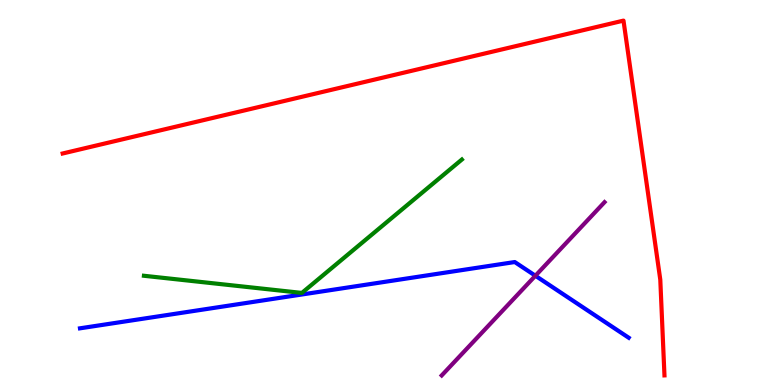[{'lines': ['blue', 'red'], 'intersections': []}, {'lines': ['green', 'red'], 'intersections': []}, {'lines': ['purple', 'red'], 'intersections': []}, {'lines': ['blue', 'green'], 'intersections': []}, {'lines': ['blue', 'purple'], 'intersections': [{'x': 6.91, 'y': 2.84}]}, {'lines': ['green', 'purple'], 'intersections': []}]